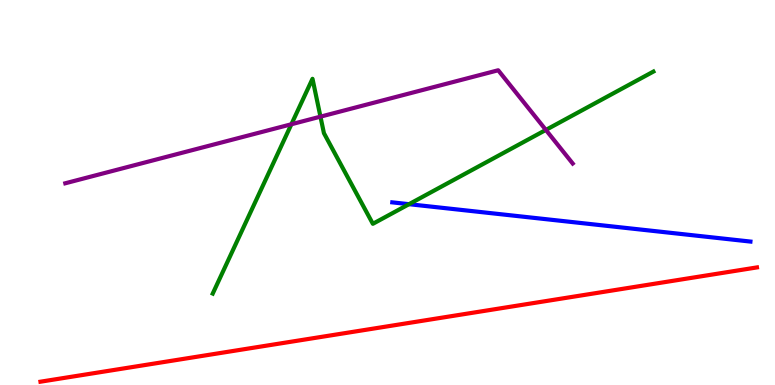[{'lines': ['blue', 'red'], 'intersections': []}, {'lines': ['green', 'red'], 'intersections': []}, {'lines': ['purple', 'red'], 'intersections': []}, {'lines': ['blue', 'green'], 'intersections': [{'x': 5.28, 'y': 4.7}]}, {'lines': ['blue', 'purple'], 'intersections': []}, {'lines': ['green', 'purple'], 'intersections': [{'x': 3.76, 'y': 6.77}, {'x': 4.13, 'y': 6.97}, {'x': 7.04, 'y': 6.63}]}]